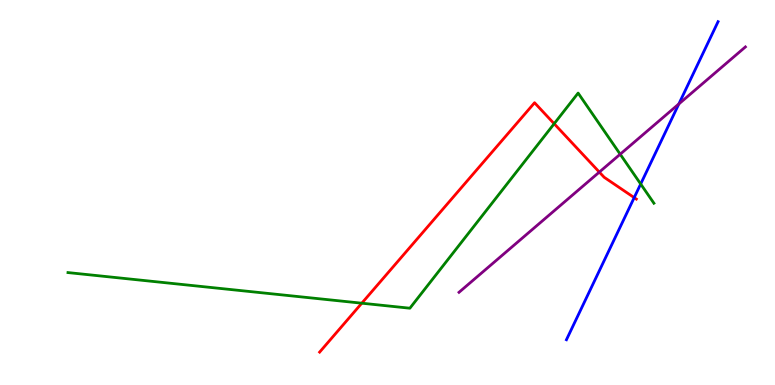[{'lines': ['blue', 'red'], 'intersections': [{'x': 8.18, 'y': 4.87}]}, {'lines': ['green', 'red'], 'intersections': [{'x': 4.67, 'y': 2.12}, {'x': 7.15, 'y': 6.79}]}, {'lines': ['purple', 'red'], 'intersections': [{'x': 7.73, 'y': 5.53}]}, {'lines': ['blue', 'green'], 'intersections': [{'x': 8.27, 'y': 5.22}]}, {'lines': ['blue', 'purple'], 'intersections': [{'x': 8.76, 'y': 7.3}]}, {'lines': ['green', 'purple'], 'intersections': [{'x': 8.0, 'y': 5.99}]}]